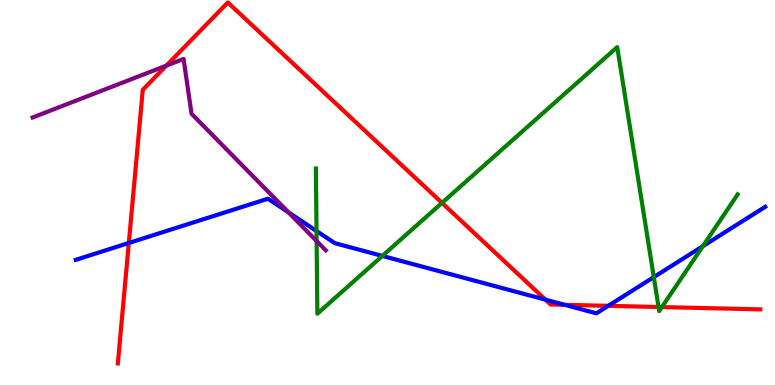[{'lines': ['blue', 'red'], 'intersections': [{'x': 1.66, 'y': 3.69}, {'x': 7.04, 'y': 2.22}, {'x': 7.29, 'y': 2.08}, {'x': 7.85, 'y': 2.06}]}, {'lines': ['green', 'red'], 'intersections': [{'x': 5.7, 'y': 4.73}, {'x': 8.5, 'y': 2.03}, {'x': 8.54, 'y': 2.02}]}, {'lines': ['purple', 'red'], 'intersections': [{'x': 2.15, 'y': 8.3}]}, {'lines': ['blue', 'green'], 'intersections': [{'x': 4.08, 'y': 4.0}, {'x': 4.93, 'y': 3.35}, {'x': 8.44, 'y': 2.8}, {'x': 9.07, 'y': 3.61}]}, {'lines': ['blue', 'purple'], 'intersections': [{'x': 3.72, 'y': 4.49}]}, {'lines': ['green', 'purple'], 'intersections': [{'x': 4.09, 'y': 3.74}]}]